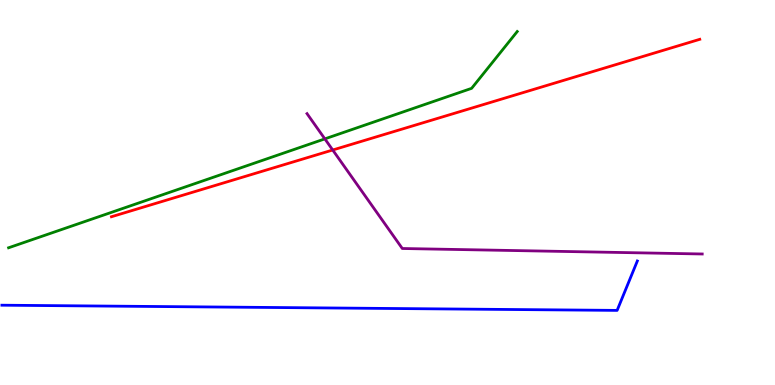[{'lines': ['blue', 'red'], 'intersections': []}, {'lines': ['green', 'red'], 'intersections': []}, {'lines': ['purple', 'red'], 'intersections': [{'x': 4.29, 'y': 6.1}]}, {'lines': ['blue', 'green'], 'intersections': []}, {'lines': ['blue', 'purple'], 'intersections': []}, {'lines': ['green', 'purple'], 'intersections': [{'x': 4.19, 'y': 6.39}]}]